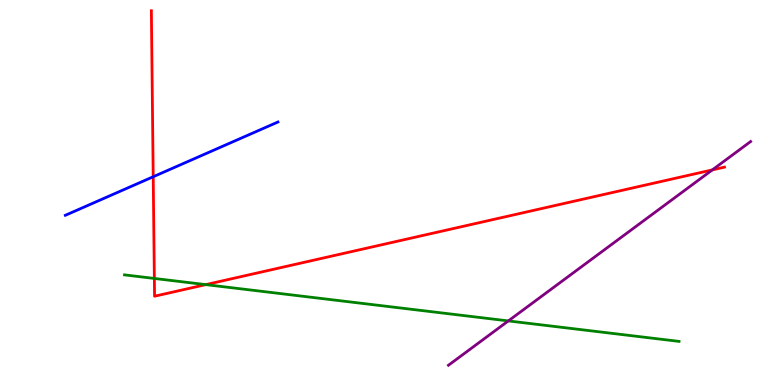[{'lines': ['blue', 'red'], 'intersections': [{'x': 1.98, 'y': 5.41}]}, {'lines': ['green', 'red'], 'intersections': [{'x': 1.99, 'y': 2.77}, {'x': 2.66, 'y': 2.61}]}, {'lines': ['purple', 'red'], 'intersections': [{'x': 9.19, 'y': 5.59}]}, {'lines': ['blue', 'green'], 'intersections': []}, {'lines': ['blue', 'purple'], 'intersections': []}, {'lines': ['green', 'purple'], 'intersections': [{'x': 6.56, 'y': 1.66}]}]